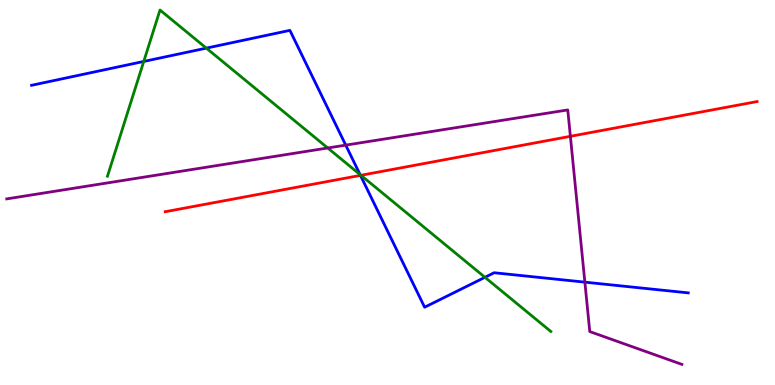[{'lines': ['blue', 'red'], 'intersections': [{'x': 4.65, 'y': 5.44}]}, {'lines': ['green', 'red'], 'intersections': [{'x': 4.66, 'y': 5.45}]}, {'lines': ['purple', 'red'], 'intersections': [{'x': 7.36, 'y': 6.46}]}, {'lines': ['blue', 'green'], 'intersections': [{'x': 1.85, 'y': 8.4}, {'x': 2.66, 'y': 8.75}, {'x': 4.65, 'y': 5.47}, {'x': 6.26, 'y': 2.8}]}, {'lines': ['blue', 'purple'], 'intersections': [{'x': 4.46, 'y': 6.23}, {'x': 7.55, 'y': 2.67}]}, {'lines': ['green', 'purple'], 'intersections': [{'x': 4.23, 'y': 6.16}]}]